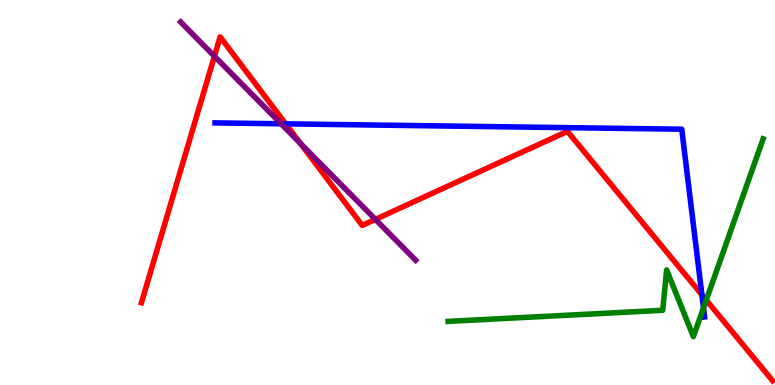[{'lines': ['blue', 'red'], 'intersections': [{'x': 3.69, 'y': 6.78}, {'x': 9.06, 'y': 2.34}]}, {'lines': ['green', 'red'], 'intersections': [{'x': 9.11, 'y': 2.21}]}, {'lines': ['purple', 'red'], 'intersections': [{'x': 2.77, 'y': 8.54}, {'x': 3.88, 'y': 6.28}, {'x': 4.84, 'y': 4.3}]}, {'lines': ['blue', 'green'], 'intersections': [{'x': 9.08, 'y': 2.0}]}, {'lines': ['blue', 'purple'], 'intersections': [{'x': 3.63, 'y': 6.78}]}, {'lines': ['green', 'purple'], 'intersections': []}]